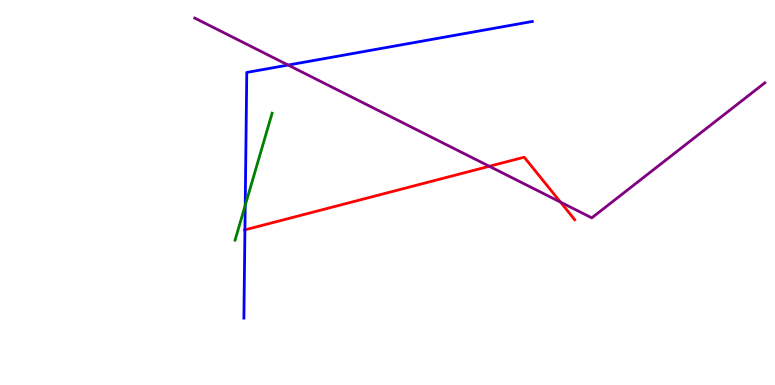[{'lines': ['blue', 'red'], 'intersections': [{'x': 3.16, 'y': 4.03}]}, {'lines': ['green', 'red'], 'intersections': []}, {'lines': ['purple', 'red'], 'intersections': [{'x': 6.31, 'y': 5.68}, {'x': 7.23, 'y': 4.75}]}, {'lines': ['blue', 'green'], 'intersections': [{'x': 3.16, 'y': 4.67}]}, {'lines': ['blue', 'purple'], 'intersections': [{'x': 3.72, 'y': 8.31}]}, {'lines': ['green', 'purple'], 'intersections': []}]